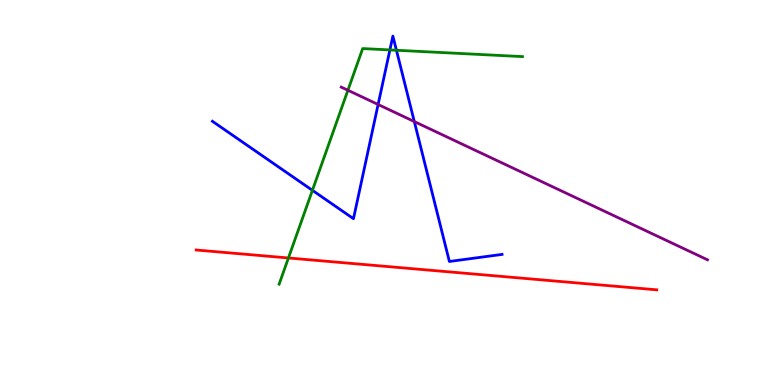[{'lines': ['blue', 'red'], 'intersections': []}, {'lines': ['green', 'red'], 'intersections': [{'x': 3.72, 'y': 3.3}]}, {'lines': ['purple', 'red'], 'intersections': []}, {'lines': ['blue', 'green'], 'intersections': [{'x': 4.03, 'y': 5.06}, {'x': 5.03, 'y': 8.7}, {'x': 5.12, 'y': 8.69}]}, {'lines': ['blue', 'purple'], 'intersections': [{'x': 4.88, 'y': 7.29}, {'x': 5.35, 'y': 6.84}]}, {'lines': ['green', 'purple'], 'intersections': [{'x': 4.49, 'y': 7.66}]}]